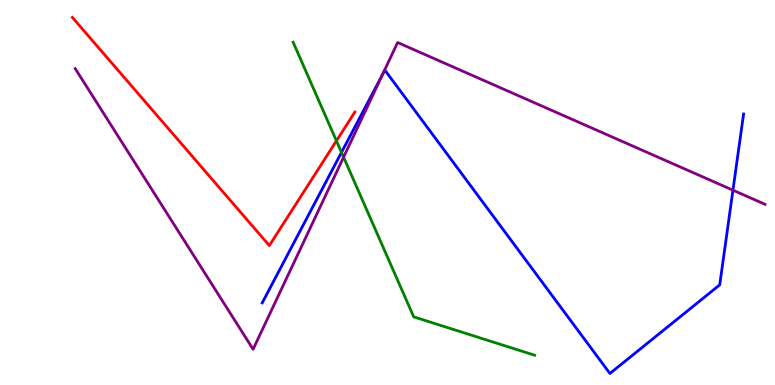[{'lines': ['blue', 'red'], 'intersections': []}, {'lines': ['green', 'red'], 'intersections': [{'x': 4.34, 'y': 6.34}]}, {'lines': ['purple', 'red'], 'intersections': []}, {'lines': ['blue', 'green'], 'intersections': [{'x': 4.41, 'y': 6.04}]}, {'lines': ['blue', 'purple'], 'intersections': [{'x': 4.94, 'y': 8.07}, {'x': 9.46, 'y': 5.06}]}, {'lines': ['green', 'purple'], 'intersections': [{'x': 4.43, 'y': 5.92}]}]